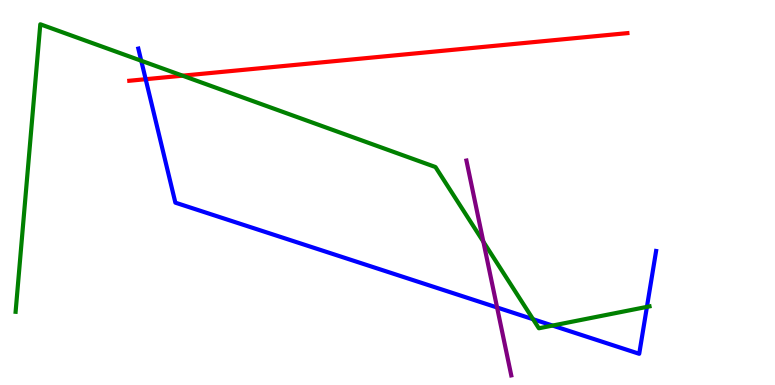[{'lines': ['blue', 'red'], 'intersections': [{'x': 1.88, 'y': 7.94}]}, {'lines': ['green', 'red'], 'intersections': [{'x': 2.36, 'y': 8.03}]}, {'lines': ['purple', 'red'], 'intersections': []}, {'lines': ['blue', 'green'], 'intersections': [{'x': 1.82, 'y': 8.42}, {'x': 6.88, 'y': 1.71}, {'x': 7.13, 'y': 1.54}, {'x': 8.35, 'y': 2.03}]}, {'lines': ['blue', 'purple'], 'intersections': [{'x': 6.41, 'y': 2.01}]}, {'lines': ['green', 'purple'], 'intersections': [{'x': 6.24, 'y': 3.72}]}]